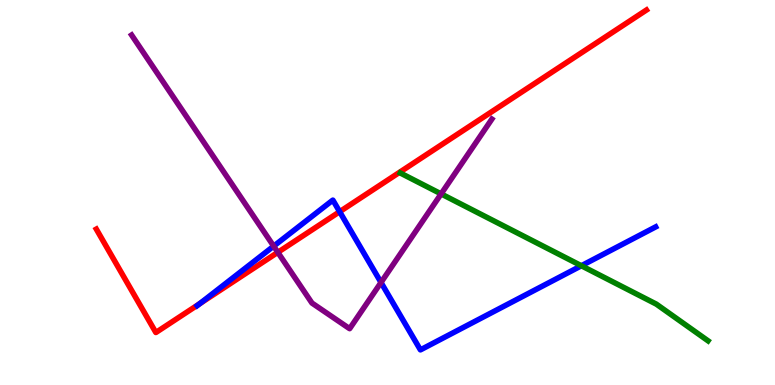[{'lines': ['blue', 'red'], 'intersections': [{'x': 2.58, 'y': 2.11}, {'x': 4.38, 'y': 4.5}]}, {'lines': ['green', 'red'], 'intersections': []}, {'lines': ['purple', 'red'], 'intersections': [{'x': 3.58, 'y': 3.45}]}, {'lines': ['blue', 'green'], 'intersections': [{'x': 7.5, 'y': 3.1}]}, {'lines': ['blue', 'purple'], 'intersections': [{'x': 3.53, 'y': 3.61}, {'x': 4.92, 'y': 2.66}]}, {'lines': ['green', 'purple'], 'intersections': [{'x': 5.69, 'y': 4.96}]}]